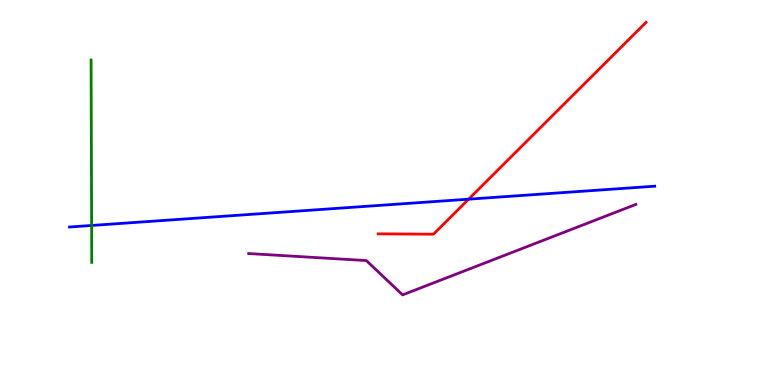[{'lines': ['blue', 'red'], 'intersections': [{'x': 6.05, 'y': 4.83}]}, {'lines': ['green', 'red'], 'intersections': []}, {'lines': ['purple', 'red'], 'intersections': []}, {'lines': ['blue', 'green'], 'intersections': [{'x': 1.18, 'y': 4.14}]}, {'lines': ['blue', 'purple'], 'intersections': []}, {'lines': ['green', 'purple'], 'intersections': []}]